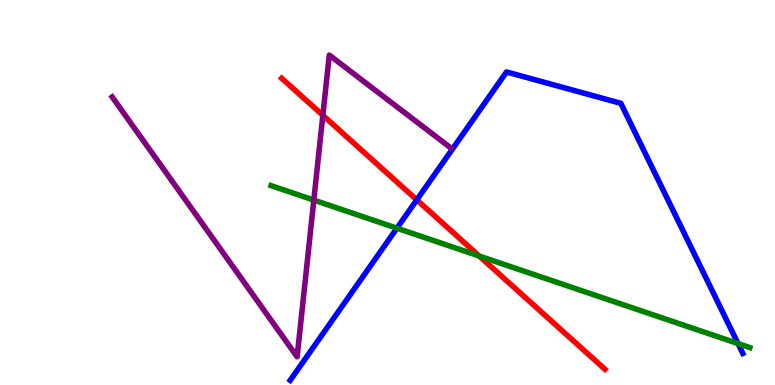[{'lines': ['blue', 'red'], 'intersections': [{'x': 5.38, 'y': 4.81}]}, {'lines': ['green', 'red'], 'intersections': [{'x': 6.18, 'y': 3.35}]}, {'lines': ['purple', 'red'], 'intersections': [{'x': 4.17, 'y': 7.01}]}, {'lines': ['blue', 'green'], 'intersections': [{'x': 5.12, 'y': 4.07}, {'x': 9.52, 'y': 1.08}]}, {'lines': ['blue', 'purple'], 'intersections': []}, {'lines': ['green', 'purple'], 'intersections': [{'x': 4.05, 'y': 4.8}]}]